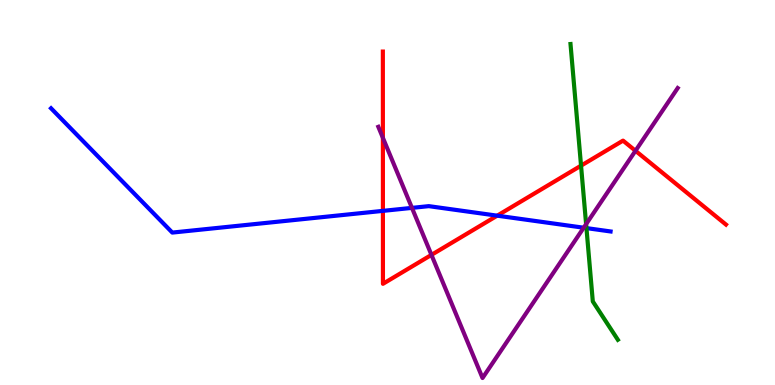[{'lines': ['blue', 'red'], 'intersections': [{'x': 4.94, 'y': 4.52}, {'x': 6.42, 'y': 4.4}]}, {'lines': ['green', 'red'], 'intersections': [{'x': 7.5, 'y': 5.7}]}, {'lines': ['purple', 'red'], 'intersections': [{'x': 4.94, 'y': 6.42}, {'x': 5.57, 'y': 3.38}, {'x': 8.2, 'y': 6.08}]}, {'lines': ['blue', 'green'], 'intersections': [{'x': 7.57, 'y': 4.08}]}, {'lines': ['blue', 'purple'], 'intersections': [{'x': 5.32, 'y': 4.6}, {'x': 7.53, 'y': 4.09}]}, {'lines': ['green', 'purple'], 'intersections': [{'x': 7.56, 'y': 4.18}]}]